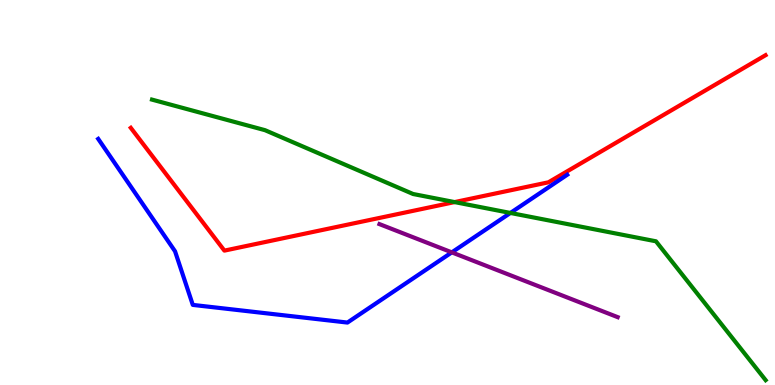[{'lines': ['blue', 'red'], 'intersections': []}, {'lines': ['green', 'red'], 'intersections': [{'x': 5.87, 'y': 4.75}]}, {'lines': ['purple', 'red'], 'intersections': []}, {'lines': ['blue', 'green'], 'intersections': [{'x': 6.59, 'y': 4.47}]}, {'lines': ['blue', 'purple'], 'intersections': [{'x': 5.83, 'y': 3.45}]}, {'lines': ['green', 'purple'], 'intersections': []}]